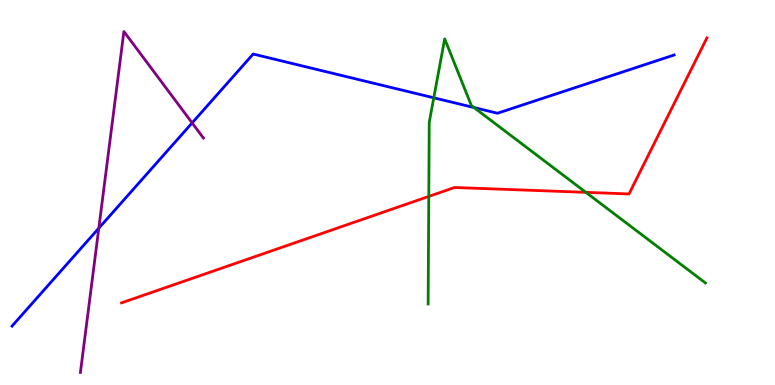[{'lines': ['blue', 'red'], 'intersections': []}, {'lines': ['green', 'red'], 'intersections': [{'x': 5.53, 'y': 4.9}, {'x': 7.56, 'y': 5.0}]}, {'lines': ['purple', 'red'], 'intersections': []}, {'lines': ['blue', 'green'], 'intersections': [{'x': 5.6, 'y': 7.46}, {'x': 6.12, 'y': 7.21}]}, {'lines': ['blue', 'purple'], 'intersections': [{'x': 1.27, 'y': 4.07}, {'x': 2.48, 'y': 6.81}]}, {'lines': ['green', 'purple'], 'intersections': []}]